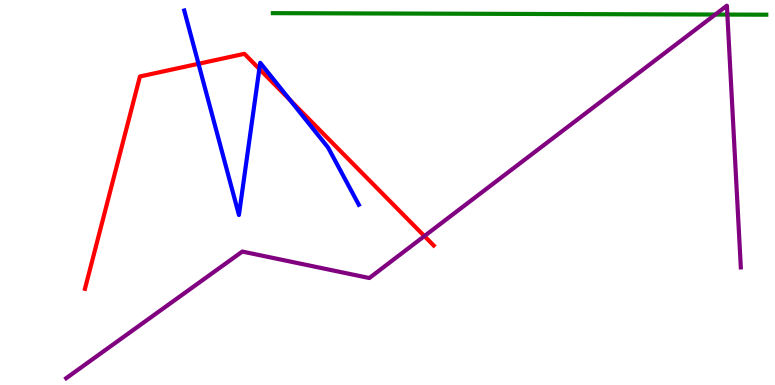[{'lines': ['blue', 'red'], 'intersections': [{'x': 2.56, 'y': 8.34}, {'x': 3.35, 'y': 8.21}, {'x': 3.74, 'y': 7.4}]}, {'lines': ['green', 'red'], 'intersections': []}, {'lines': ['purple', 'red'], 'intersections': [{'x': 5.48, 'y': 3.87}]}, {'lines': ['blue', 'green'], 'intersections': []}, {'lines': ['blue', 'purple'], 'intersections': []}, {'lines': ['green', 'purple'], 'intersections': [{'x': 9.23, 'y': 9.62}, {'x': 9.39, 'y': 9.62}]}]